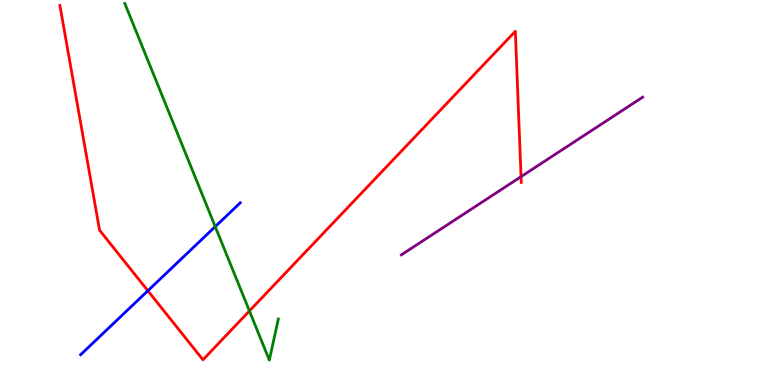[{'lines': ['blue', 'red'], 'intersections': [{'x': 1.91, 'y': 2.45}]}, {'lines': ['green', 'red'], 'intersections': [{'x': 3.22, 'y': 1.92}]}, {'lines': ['purple', 'red'], 'intersections': [{'x': 6.72, 'y': 5.41}]}, {'lines': ['blue', 'green'], 'intersections': [{'x': 2.78, 'y': 4.11}]}, {'lines': ['blue', 'purple'], 'intersections': []}, {'lines': ['green', 'purple'], 'intersections': []}]